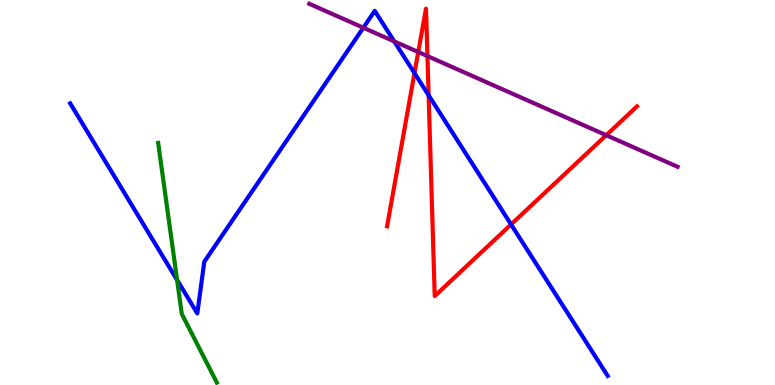[{'lines': ['blue', 'red'], 'intersections': [{'x': 5.35, 'y': 8.1}, {'x': 5.53, 'y': 7.53}, {'x': 6.59, 'y': 4.17}]}, {'lines': ['green', 'red'], 'intersections': []}, {'lines': ['purple', 'red'], 'intersections': [{'x': 5.4, 'y': 8.65}, {'x': 5.52, 'y': 8.54}, {'x': 7.82, 'y': 6.49}]}, {'lines': ['blue', 'green'], 'intersections': [{'x': 2.29, 'y': 2.73}]}, {'lines': ['blue', 'purple'], 'intersections': [{'x': 4.69, 'y': 9.28}, {'x': 5.09, 'y': 8.92}]}, {'lines': ['green', 'purple'], 'intersections': []}]